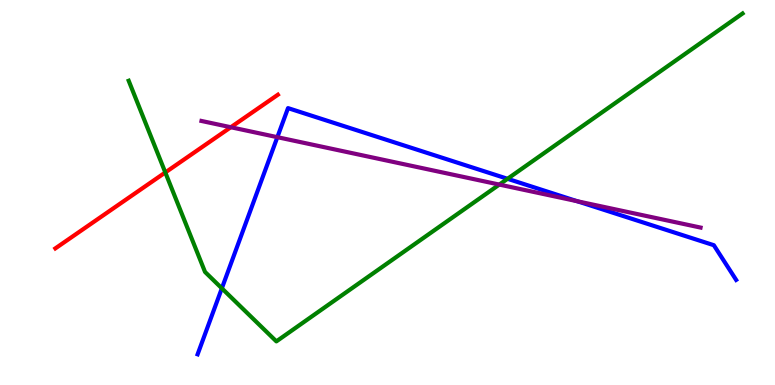[{'lines': ['blue', 'red'], 'intersections': []}, {'lines': ['green', 'red'], 'intersections': [{'x': 2.13, 'y': 5.52}]}, {'lines': ['purple', 'red'], 'intersections': [{'x': 2.98, 'y': 6.7}]}, {'lines': ['blue', 'green'], 'intersections': [{'x': 2.86, 'y': 2.51}, {'x': 6.55, 'y': 5.36}]}, {'lines': ['blue', 'purple'], 'intersections': [{'x': 3.58, 'y': 6.44}, {'x': 7.45, 'y': 4.77}]}, {'lines': ['green', 'purple'], 'intersections': [{'x': 6.44, 'y': 5.21}]}]